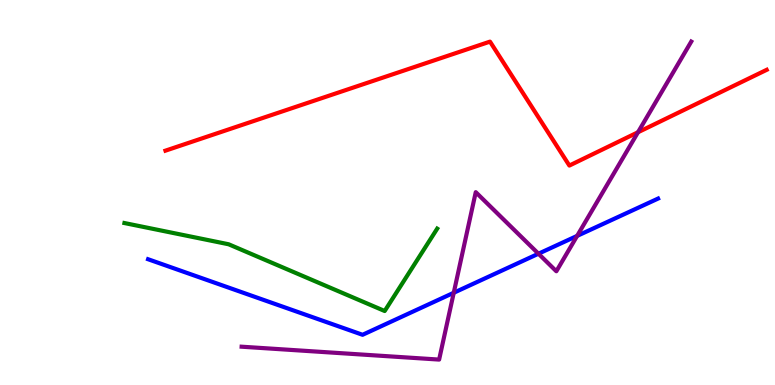[{'lines': ['blue', 'red'], 'intersections': []}, {'lines': ['green', 'red'], 'intersections': []}, {'lines': ['purple', 'red'], 'intersections': [{'x': 8.23, 'y': 6.56}]}, {'lines': ['blue', 'green'], 'intersections': []}, {'lines': ['blue', 'purple'], 'intersections': [{'x': 5.85, 'y': 2.4}, {'x': 6.95, 'y': 3.41}, {'x': 7.45, 'y': 3.87}]}, {'lines': ['green', 'purple'], 'intersections': []}]